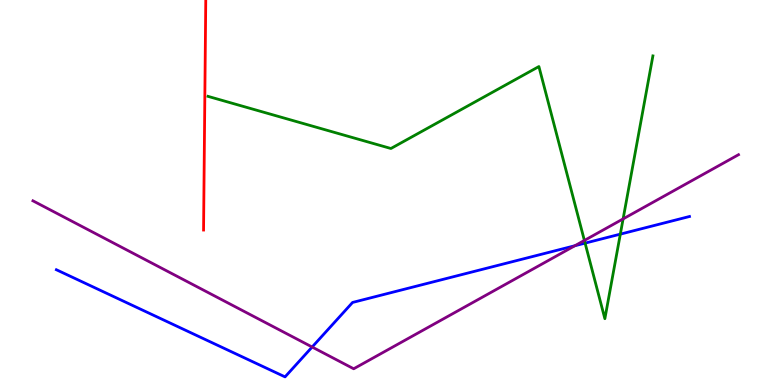[{'lines': ['blue', 'red'], 'intersections': []}, {'lines': ['green', 'red'], 'intersections': []}, {'lines': ['purple', 'red'], 'intersections': []}, {'lines': ['blue', 'green'], 'intersections': [{'x': 7.55, 'y': 3.68}, {'x': 8.0, 'y': 3.92}]}, {'lines': ['blue', 'purple'], 'intersections': [{'x': 4.03, 'y': 0.987}, {'x': 7.42, 'y': 3.62}]}, {'lines': ['green', 'purple'], 'intersections': [{'x': 7.54, 'y': 3.75}, {'x': 8.04, 'y': 4.31}]}]